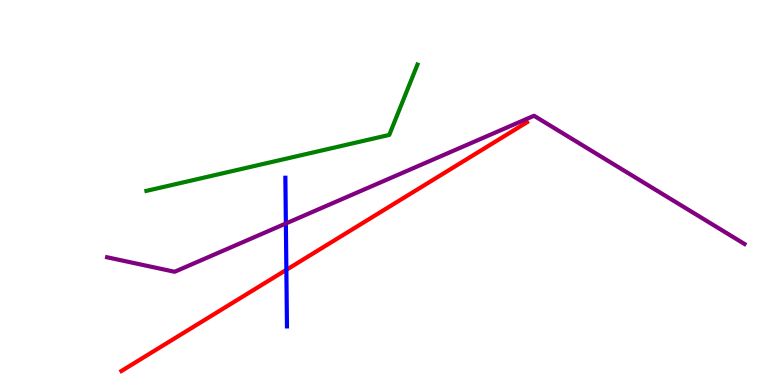[{'lines': ['blue', 'red'], 'intersections': [{'x': 3.69, 'y': 2.99}]}, {'lines': ['green', 'red'], 'intersections': []}, {'lines': ['purple', 'red'], 'intersections': []}, {'lines': ['blue', 'green'], 'intersections': []}, {'lines': ['blue', 'purple'], 'intersections': [{'x': 3.69, 'y': 4.2}]}, {'lines': ['green', 'purple'], 'intersections': []}]